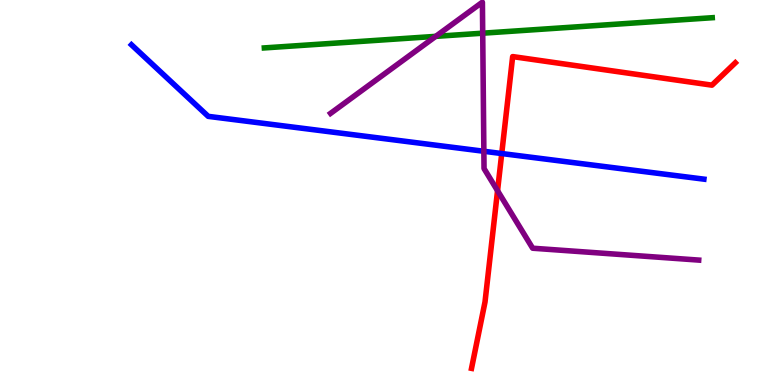[{'lines': ['blue', 'red'], 'intersections': [{'x': 6.47, 'y': 6.01}]}, {'lines': ['green', 'red'], 'intersections': []}, {'lines': ['purple', 'red'], 'intersections': [{'x': 6.42, 'y': 5.05}]}, {'lines': ['blue', 'green'], 'intersections': []}, {'lines': ['blue', 'purple'], 'intersections': [{'x': 6.24, 'y': 6.07}]}, {'lines': ['green', 'purple'], 'intersections': [{'x': 5.62, 'y': 9.06}, {'x': 6.23, 'y': 9.14}]}]